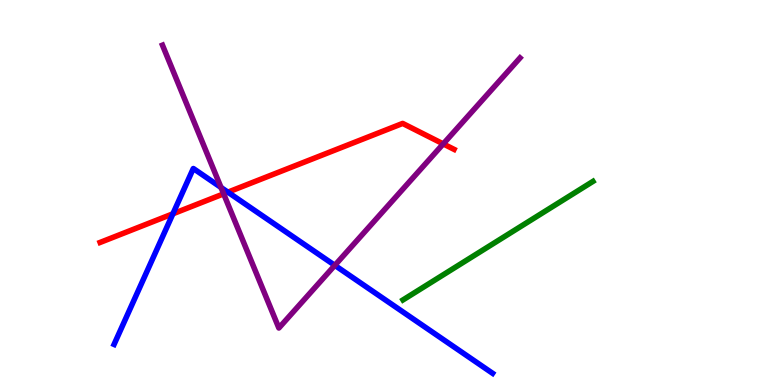[{'lines': ['blue', 'red'], 'intersections': [{'x': 2.23, 'y': 4.45}, {'x': 2.94, 'y': 5.01}]}, {'lines': ['green', 'red'], 'intersections': []}, {'lines': ['purple', 'red'], 'intersections': [{'x': 2.89, 'y': 4.97}, {'x': 5.72, 'y': 6.26}]}, {'lines': ['blue', 'green'], 'intersections': []}, {'lines': ['blue', 'purple'], 'intersections': [{'x': 2.85, 'y': 5.13}, {'x': 4.32, 'y': 3.11}]}, {'lines': ['green', 'purple'], 'intersections': []}]